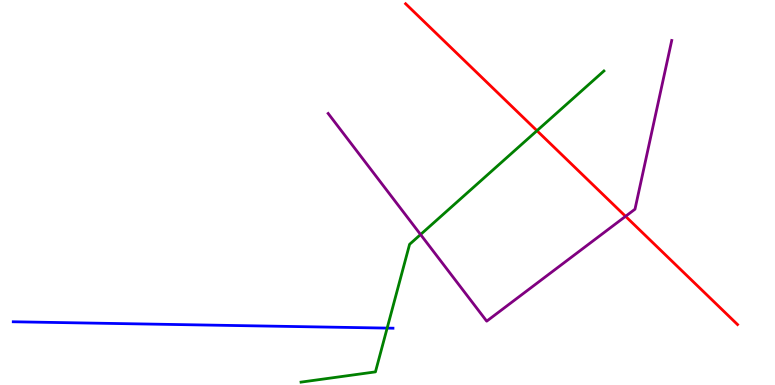[{'lines': ['blue', 'red'], 'intersections': []}, {'lines': ['green', 'red'], 'intersections': [{'x': 6.93, 'y': 6.61}]}, {'lines': ['purple', 'red'], 'intersections': [{'x': 8.07, 'y': 4.38}]}, {'lines': ['blue', 'green'], 'intersections': [{'x': 5.0, 'y': 1.48}]}, {'lines': ['blue', 'purple'], 'intersections': []}, {'lines': ['green', 'purple'], 'intersections': [{'x': 5.43, 'y': 3.91}]}]